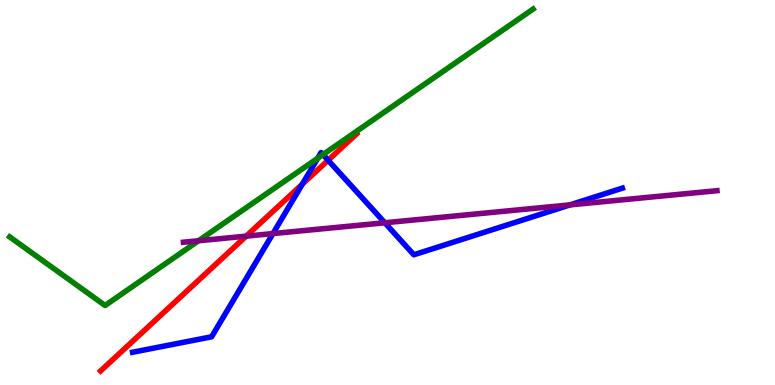[{'lines': ['blue', 'red'], 'intersections': [{'x': 3.9, 'y': 5.22}, {'x': 4.23, 'y': 5.84}]}, {'lines': ['green', 'red'], 'intersections': []}, {'lines': ['purple', 'red'], 'intersections': [{'x': 3.18, 'y': 3.87}]}, {'lines': ['blue', 'green'], 'intersections': [{'x': 4.1, 'y': 5.89}, {'x': 4.17, 'y': 5.98}]}, {'lines': ['blue', 'purple'], 'intersections': [{'x': 3.52, 'y': 3.93}, {'x': 4.97, 'y': 4.21}, {'x': 7.35, 'y': 4.68}]}, {'lines': ['green', 'purple'], 'intersections': [{'x': 2.56, 'y': 3.75}]}]